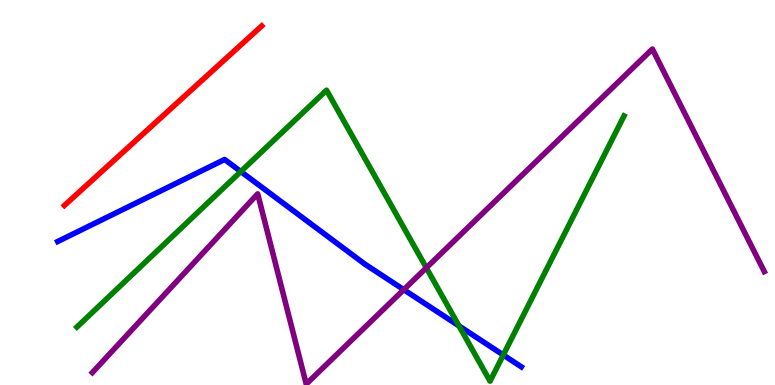[{'lines': ['blue', 'red'], 'intersections': []}, {'lines': ['green', 'red'], 'intersections': []}, {'lines': ['purple', 'red'], 'intersections': []}, {'lines': ['blue', 'green'], 'intersections': [{'x': 3.11, 'y': 5.54}, {'x': 5.92, 'y': 1.53}, {'x': 6.49, 'y': 0.78}]}, {'lines': ['blue', 'purple'], 'intersections': [{'x': 5.21, 'y': 2.48}]}, {'lines': ['green', 'purple'], 'intersections': [{'x': 5.5, 'y': 3.04}]}]